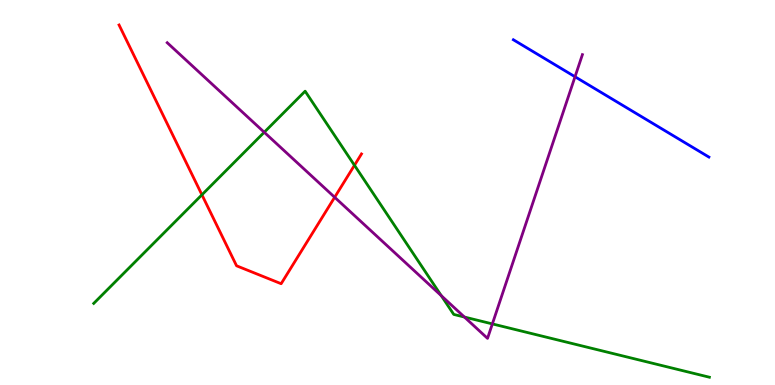[{'lines': ['blue', 'red'], 'intersections': []}, {'lines': ['green', 'red'], 'intersections': [{'x': 2.61, 'y': 4.94}, {'x': 4.57, 'y': 5.71}]}, {'lines': ['purple', 'red'], 'intersections': [{'x': 4.32, 'y': 4.88}]}, {'lines': ['blue', 'green'], 'intersections': []}, {'lines': ['blue', 'purple'], 'intersections': [{'x': 7.42, 'y': 8.01}]}, {'lines': ['green', 'purple'], 'intersections': [{'x': 3.41, 'y': 6.56}, {'x': 5.69, 'y': 2.32}, {'x': 5.99, 'y': 1.77}, {'x': 6.35, 'y': 1.59}]}]